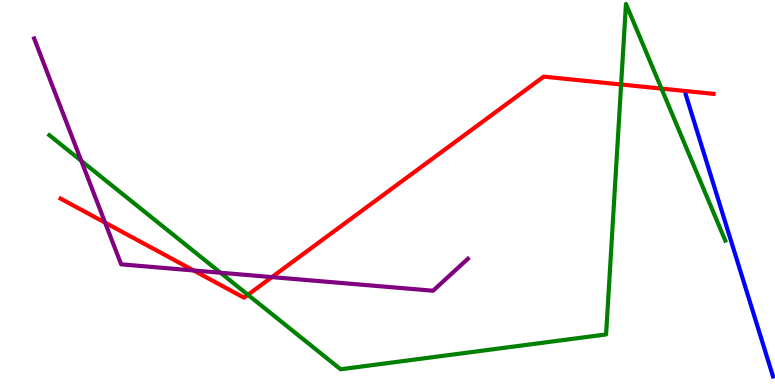[{'lines': ['blue', 'red'], 'intersections': []}, {'lines': ['green', 'red'], 'intersections': [{'x': 3.2, 'y': 2.34}, {'x': 8.01, 'y': 7.81}, {'x': 8.54, 'y': 7.7}]}, {'lines': ['purple', 'red'], 'intersections': [{'x': 1.36, 'y': 4.22}, {'x': 2.5, 'y': 2.97}, {'x': 3.51, 'y': 2.8}]}, {'lines': ['blue', 'green'], 'intersections': []}, {'lines': ['blue', 'purple'], 'intersections': []}, {'lines': ['green', 'purple'], 'intersections': [{'x': 1.05, 'y': 5.82}, {'x': 2.85, 'y': 2.92}]}]